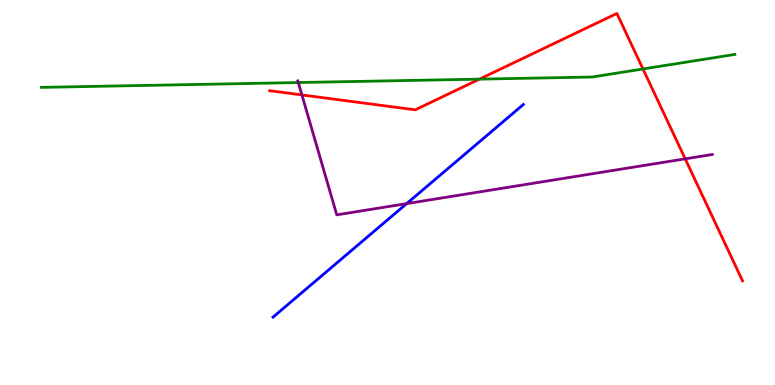[{'lines': ['blue', 'red'], 'intersections': []}, {'lines': ['green', 'red'], 'intersections': [{'x': 6.19, 'y': 7.94}, {'x': 8.3, 'y': 8.21}]}, {'lines': ['purple', 'red'], 'intersections': [{'x': 3.9, 'y': 7.53}, {'x': 8.84, 'y': 5.87}]}, {'lines': ['blue', 'green'], 'intersections': []}, {'lines': ['blue', 'purple'], 'intersections': [{'x': 5.25, 'y': 4.71}]}, {'lines': ['green', 'purple'], 'intersections': [{'x': 3.85, 'y': 7.86}]}]